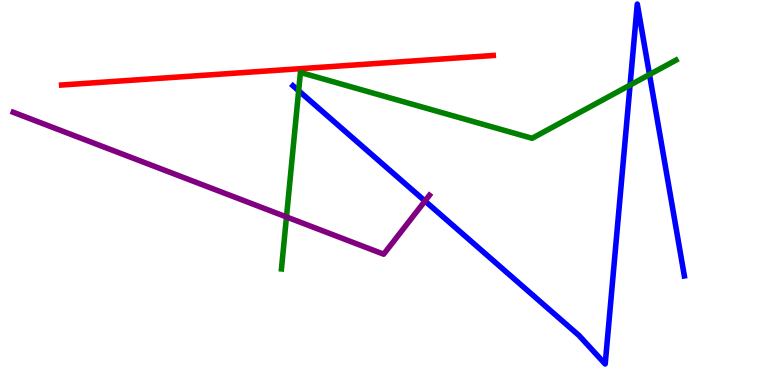[{'lines': ['blue', 'red'], 'intersections': []}, {'lines': ['green', 'red'], 'intersections': []}, {'lines': ['purple', 'red'], 'intersections': []}, {'lines': ['blue', 'green'], 'intersections': [{'x': 3.85, 'y': 7.64}, {'x': 8.13, 'y': 7.79}, {'x': 8.38, 'y': 8.06}]}, {'lines': ['blue', 'purple'], 'intersections': [{'x': 5.48, 'y': 4.78}]}, {'lines': ['green', 'purple'], 'intersections': [{'x': 3.7, 'y': 4.37}]}]